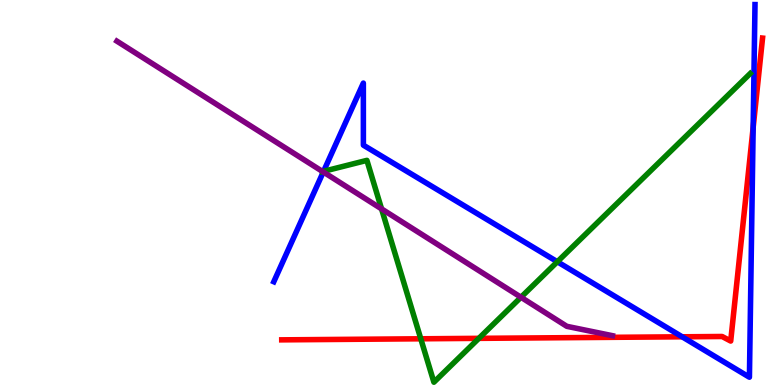[{'lines': ['blue', 'red'], 'intersections': [{'x': 8.8, 'y': 1.25}, {'x': 9.72, 'y': 6.69}]}, {'lines': ['green', 'red'], 'intersections': [{'x': 5.43, 'y': 1.2}, {'x': 6.18, 'y': 1.21}]}, {'lines': ['purple', 'red'], 'intersections': []}, {'lines': ['blue', 'green'], 'intersections': [{'x': 4.18, 'y': 5.55}, {'x': 7.19, 'y': 3.2}]}, {'lines': ['blue', 'purple'], 'intersections': [{'x': 4.17, 'y': 5.53}]}, {'lines': ['green', 'purple'], 'intersections': [{'x': 4.16, 'y': 5.54}, {'x': 4.92, 'y': 4.57}, {'x': 6.72, 'y': 2.28}]}]